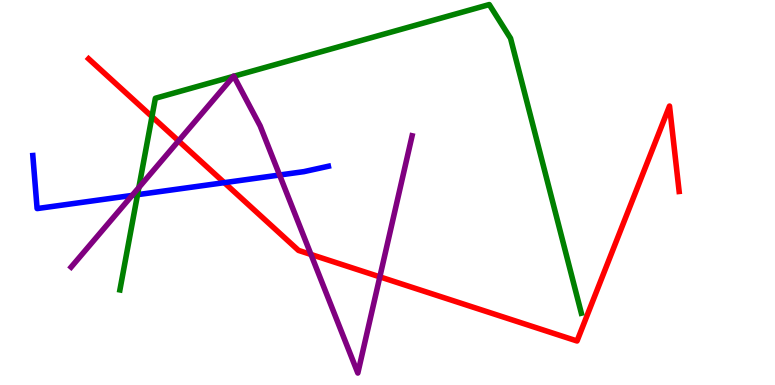[{'lines': ['blue', 'red'], 'intersections': [{'x': 2.89, 'y': 5.26}]}, {'lines': ['green', 'red'], 'intersections': [{'x': 1.96, 'y': 6.97}]}, {'lines': ['purple', 'red'], 'intersections': [{'x': 2.3, 'y': 6.34}, {'x': 4.01, 'y': 3.39}, {'x': 4.9, 'y': 2.81}]}, {'lines': ['blue', 'green'], 'intersections': [{'x': 1.77, 'y': 4.94}]}, {'lines': ['blue', 'purple'], 'intersections': [{'x': 1.7, 'y': 4.92}, {'x': 3.61, 'y': 5.45}]}, {'lines': ['green', 'purple'], 'intersections': [{'x': 1.79, 'y': 5.13}, {'x': 3.01, 'y': 8.02}, {'x': 3.02, 'y': 8.02}]}]